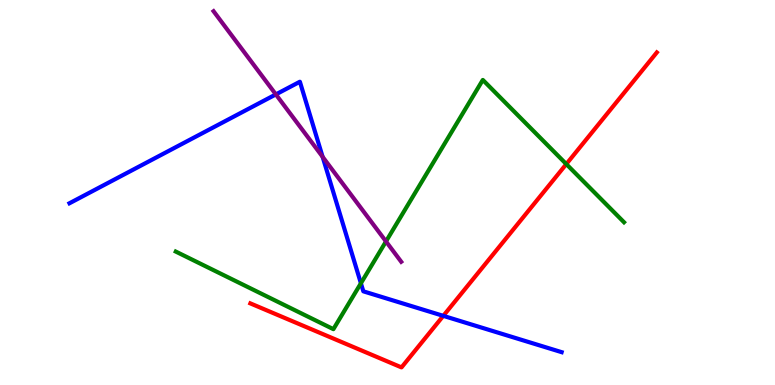[{'lines': ['blue', 'red'], 'intersections': [{'x': 5.72, 'y': 1.8}]}, {'lines': ['green', 'red'], 'intersections': [{'x': 7.31, 'y': 5.74}]}, {'lines': ['purple', 'red'], 'intersections': []}, {'lines': ['blue', 'green'], 'intersections': [{'x': 4.66, 'y': 2.64}]}, {'lines': ['blue', 'purple'], 'intersections': [{'x': 3.56, 'y': 7.55}, {'x': 4.16, 'y': 5.93}]}, {'lines': ['green', 'purple'], 'intersections': [{'x': 4.98, 'y': 3.73}]}]